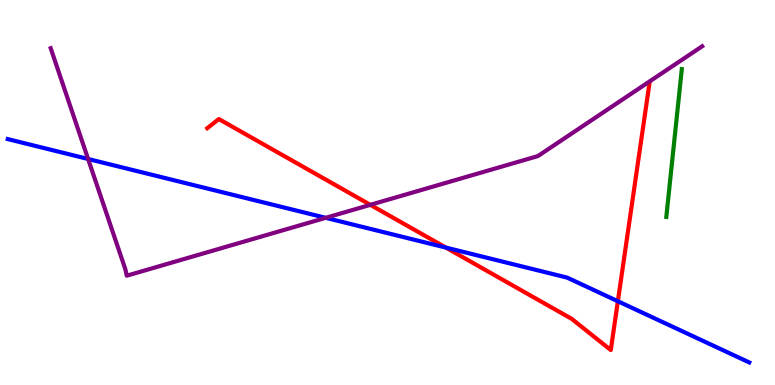[{'lines': ['blue', 'red'], 'intersections': [{'x': 5.75, 'y': 3.57}, {'x': 7.97, 'y': 2.18}]}, {'lines': ['green', 'red'], 'intersections': []}, {'lines': ['purple', 'red'], 'intersections': [{'x': 4.78, 'y': 4.68}]}, {'lines': ['blue', 'green'], 'intersections': []}, {'lines': ['blue', 'purple'], 'intersections': [{'x': 1.14, 'y': 5.87}, {'x': 4.2, 'y': 4.34}]}, {'lines': ['green', 'purple'], 'intersections': []}]